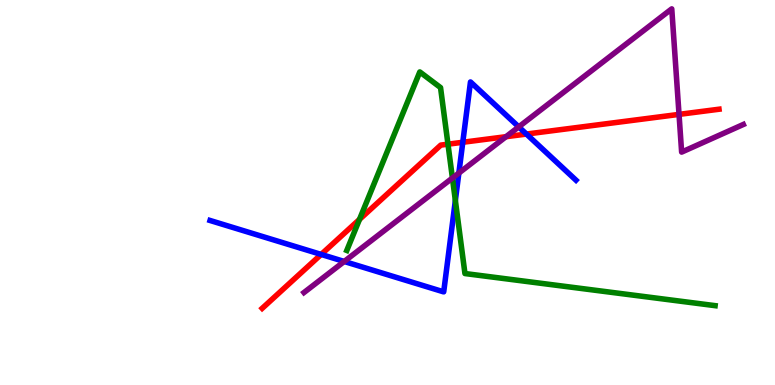[{'lines': ['blue', 'red'], 'intersections': [{'x': 4.14, 'y': 3.39}, {'x': 5.97, 'y': 6.3}, {'x': 6.79, 'y': 6.52}]}, {'lines': ['green', 'red'], 'intersections': [{'x': 4.64, 'y': 4.3}, {'x': 5.78, 'y': 6.26}]}, {'lines': ['purple', 'red'], 'intersections': [{'x': 6.53, 'y': 6.45}, {'x': 8.76, 'y': 7.03}]}, {'lines': ['blue', 'green'], 'intersections': [{'x': 5.88, 'y': 4.79}]}, {'lines': ['blue', 'purple'], 'intersections': [{'x': 4.44, 'y': 3.21}, {'x': 5.92, 'y': 5.5}, {'x': 6.69, 'y': 6.7}]}, {'lines': ['green', 'purple'], 'intersections': [{'x': 5.84, 'y': 5.38}]}]